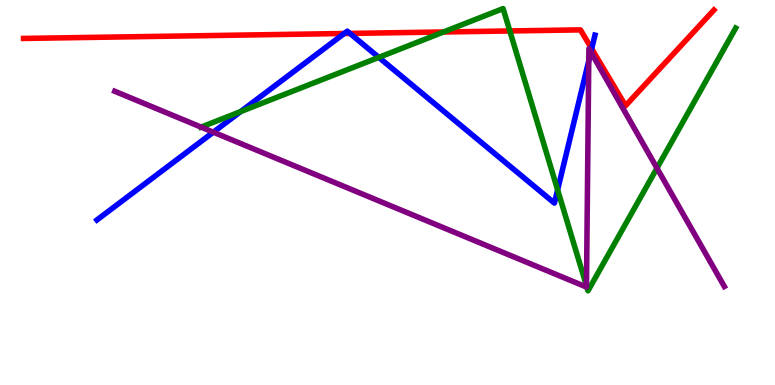[{'lines': ['blue', 'red'], 'intersections': [{'x': 4.44, 'y': 9.13}, {'x': 4.52, 'y': 9.13}, {'x': 7.63, 'y': 8.73}]}, {'lines': ['green', 'red'], 'intersections': [{'x': 5.72, 'y': 9.17}, {'x': 6.58, 'y': 9.2}]}, {'lines': ['purple', 'red'], 'intersections': []}, {'lines': ['blue', 'green'], 'intersections': [{'x': 3.1, 'y': 7.1}, {'x': 4.89, 'y': 8.51}, {'x': 7.19, 'y': 5.07}]}, {'lines': ['blue', 'purple'], 'intersections': [{'x': 2.75, 'y': 6.57}, {'x': 7.6, 'y': 8.42}, {'x': 7.62, 'y': 8.65}]}, {'lines': ['green', 'purple'], 'intersections': [{'x': 2.59, 'y': 6.7}, {'x': 7.57, 'y': 2.58}, {'x': 8.48, 'y': 5.63}]}]